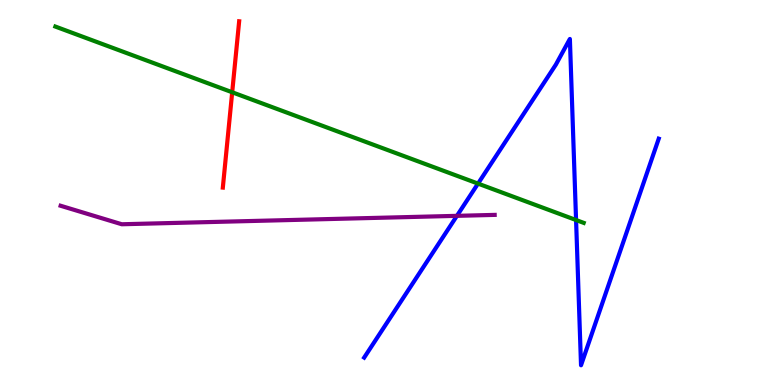[{'lines': ['blue', 'red'], 'intersections': []}, {'lines': ['green', 'red'], 'intersections': [{'x': 3.0, 'y': 7.6}]}, {'lines': ['purple', 'red'], 'intersections': []}, {'lines': ['blue', 'green'], 'intersections': [{'x': 6.17, 'y': 5.23}, {'x': 7.43, 'y': 4.28}]}, {'lines': ['blue', 'purple'], 'intersections': [{'x': 5.9, 'y': 4.39}]}, {'lines': ['green', 'purple'], 'intersections': []}]